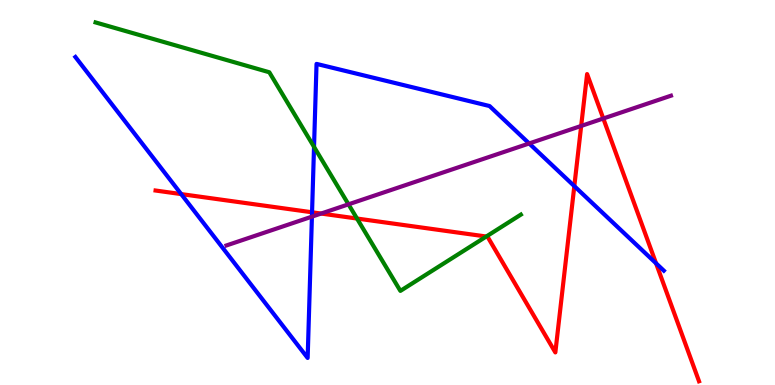[{'lines': ['blue', 'red'], 'intersections': [{'x': 2.34, 'y': 4.96}, {'x': 4.03, 'y': 4.49}, {'x': 7.41, 'y': 5.17}, {'x': 8.47, 'y': 3.16}]}, {'lines': ['green', 'red'], 'intersections': [{'x': 4.61, 'y': 4.32}, {'x': 6.27, 'y': 3.86}]}, {'lines': ['purple', 'red'], 'intersections': [{'x': 4.14, 'y': 4.45}, {'x': 7.5, 'y': 6.73}, {'x': 7.78, 'y': 6.92}]}, {'lines': ['blue', 'green'], 'intersections': [{'x': 4.05, 'y': 6.19}]}, {'lines': ['blue', 'purple'], 'intersections': [{'x': 4.02, 'y': 4.37}, {'x': 6.83, 'y': 6.27}]}, {'lines': ['green', 'purple'], 'intersections': [{'x': 4.5, 'y': 4.69}]}]